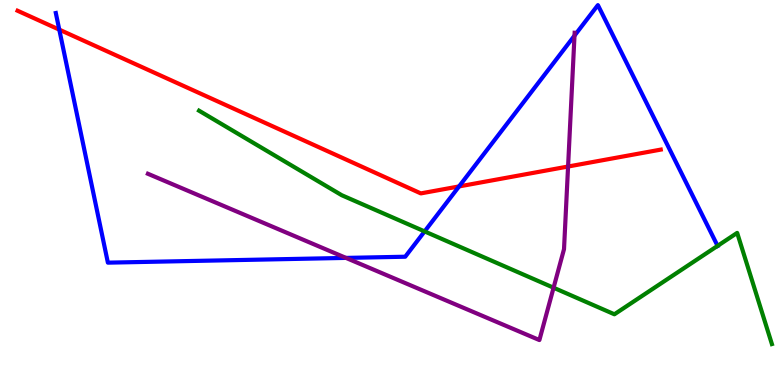[{'lines': ['blue', 'red'], 'intersections': [{'x': 0.765, 'y': 9.23}, {'x': 5.92, 'y': 5.16}]}, {'lines': ['green', 'red'], 'intersections': []}, {'lines': ['purple', 'red'], 'intersections': [{'x': 7.33, 'y': 5.67}]}, {'lines': ['blue', 'green'], 'intersections': [{'x': 5.48, 'y': 3.99}, {'x': 9.26, 'y': 3.61}]}, {'lines': ['blue', 'purple'], 'intersections': [{'x': 4.46, 'y': 3.3}, {'x': 7.41, 'y': 9.07}]}, {'lines': ['green', 'purple'], 'intersections': [{'x': 7.14, 'y': 2.53}]}]